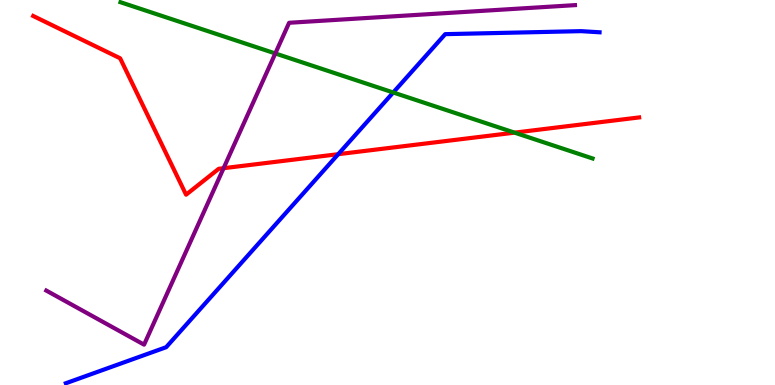[{'lines': ['blue', 'red'], 'intersections': [{'x': 4.36, 'y': 6.0}]}, {'lines': ['green', 'red'], 'intersections': [{'x': 6.64, 'y': 6.55}]}, {'lines': ['purple', 'red'], 'intersections': [{'x': 2.89, 'y': 5.63}]}, {'lines': ['blue', 'green'], 'intersections': [{'x': 5.07, 'y': 7.6}]}, {'lines': ['blue', 'purple'], 'intersections': []}, {'lines': ['green', 'purple'], 'intersections': [{'x': 3.55, 'y': 8.61}]}]